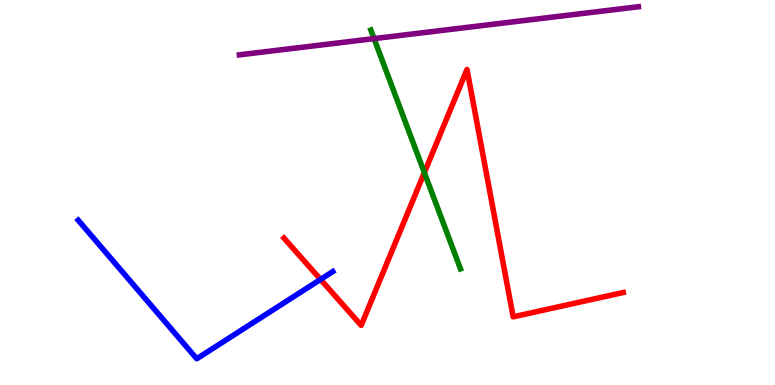[{'lines': ['blue', 'red'], 'intersections': [{'x': 4.14, 'y': 2.74}]}, {'lines': ['green', 'red'], 'intersections': [{'x': 5.48, 'y': 5.52}]}, {'lines': ['purple', 'red'], 'intersections': []}, {'lines': ['blue', 'green'], 'intersections': []}, {'lines': ['blue', 'purple'], 'intersections': []}, {'lines': ['green', 'purple'], 'intersections': [{'x': 4.83, 'y': 9.0}]}]